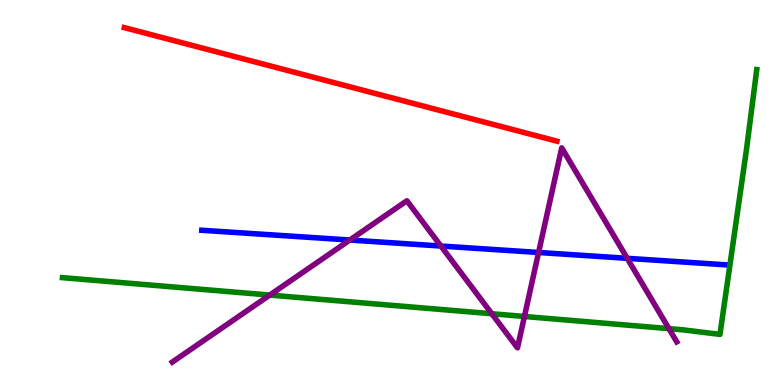[{'lines': ['blue', 'red'], 'intersections': []}, {'lines': ['green', 'red'], 'intersections': []}, {'lines': ['purple', 'red'], 'intersections': []}, {'lines': ['blue', 'green'], 'intersections': []}, {'lines': ['blue', 'purple'], 'intersections': [{'x': 4.51, 'y': 3.77}, {'x': 5.69, 'y': 3.61}, {'x': 6.95, 'y': 3.44}, {'x': 8.09, 'y': 3.29}]}, {'lines': ['green', 'purple'], 'intersections': [{'x': 3.48, 'y': 2.34}, {'x': 6.35, 'y': 1.85}, {'x': 6.77, 'y': 1.78}, {'x': 8.63, 'y': 1.46}]}]